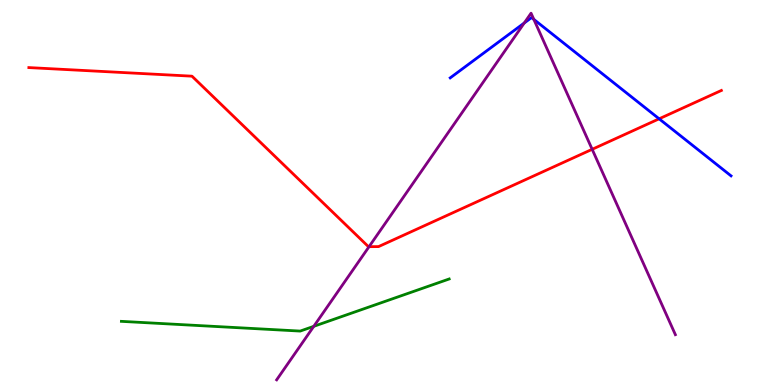[{'lines': ['blue', 'red'], 'intersections': [{'x': 8.5, 'y': 6.91}]}, {'lines': ['green', 'red'], 'intersections': []}, {'lines': ['purple', 'red'], 'intersections': [{'x': 4.76, 'y': 3.59}, {'x': 7.64, 'y': 6.12}]}, {'lines': ['blue', 'green'], 'intersections': []}, {'lines': ['blue', 'purple'], 'intersections': [{'x': 6.76, 'y': 9.4}, {'x': 6.89, 'y': 9.5}]}, {'lines': ['green', 'purple'], 'intersections': [{'x': 4.05, 'y': 1.52}]}]